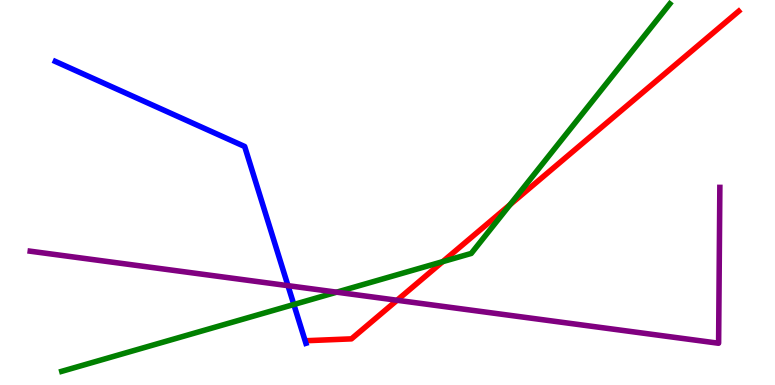[{'lines': ['blue', 'red'], 'intersections': []}, {'lines': ['green', 'red'], 'intersections': [{'x': 5.71, 'y': 3.2}, {'x': 6.58, 'y': 4.68}]}, {'lines': ['purple', 'red'], 'intersections': [{'x': 5.12, 'y': 2.2}]}, {'lines': ['blue', 'green'], 'intersections': [{'x': 3.79, 'y': 2.09}]}, {'lines': ['blue', 'purple'], 'intersections': [{'x': 3.72, 'y': 2.58}]}, {'lines': ['green', 'purple'], 'intersections': [{'x': 4.34, 'y': 2.41}]}]